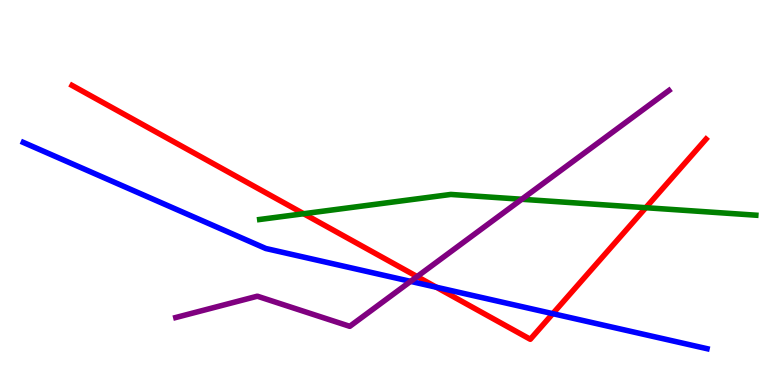[{'lines': ['blue', 'red'], 'intersections': [{'x': 5.63, 'y': 2.54}, {'x': 7.13, 'y': 1.85}]}, {'lines': ['green', 'red'], 'intersections': [{'x': 3.92, 'y': 4.45}, {'x': 8.33, 'y': 4.61}]}, {'lines': ['purple', 'red'], 'intersections': [{'x': 5.38, 'y': 2.82}]}, {'lines': ['blue', 'green'], 'intersections': []}, {'lines': ['blue', 'purple'], 'intersections': [{'x': 5.3, 'y': 2.69}]}, {'lines': ['green', 'purple'], 'intersections': [{'x': 6.73, 'y': 4.82}]}]